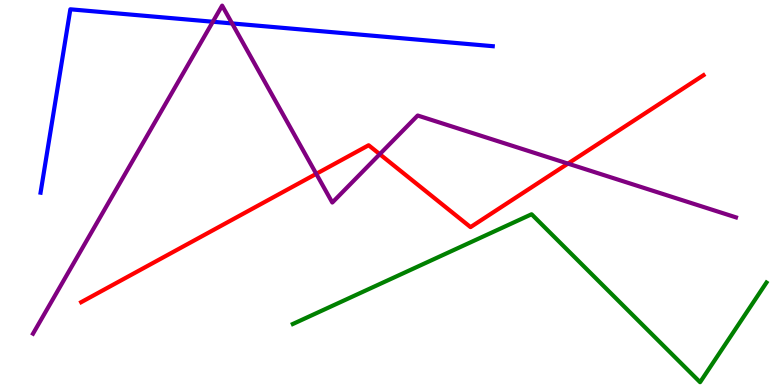[{'lines': ['blue', 'red'], 'intersections': []}, {'lines': ['green', 'red'], 'intersections': []}, {'lines': ['purple', 'red'], 'intersections': [{'x': 4.08, 'y': 5.48}, {'x': 4.9, 'y': 6.0}, {'x': 7.33, 'y': 5.75}]}, {'lines': ['blue', 'green'], 'intersections': []}, {'lines': ['blue', 'purple'], 'intersections': [{'x': 2.75, 'y': 9.44}, {'x': 2.99, 'y': 9.39}]}, {'lines': ['green', 'purple'], 'intersections': []}]